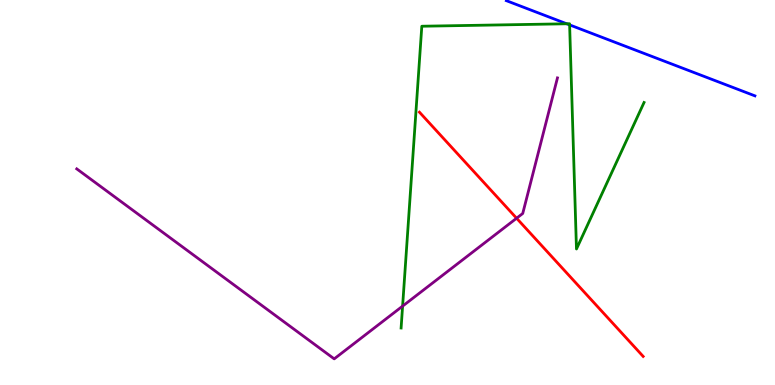[{'lines': ['blue', 'red'], 'intersections': []}, {'lines': ['green', 'red'], 'intersections': []}, {'lines': ['purple', 'red'], 'intersections': [{'x': 6.67, 'y': 4.33}]}, {'lines': ['blue', 'green'], 'intersections': [{'x': 7.31, 'y': 9.38}, {'x': 7.35, 'y': 9.35}]}, {'lines': ['blue', 'purple'], 'intersections': []}, {'lines': ['green', 'purple'], 'intersections': [{'x': 5.19, 'y': 2.05}]}]